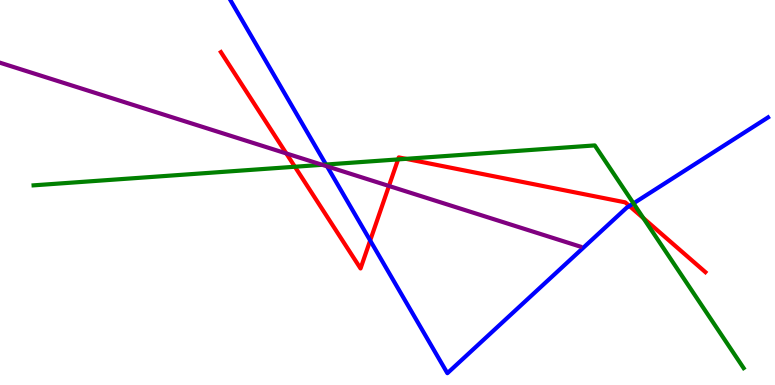[{'lines': ['blue', 'red'], 'intersections': [{'x': 4.78, 'y': 3.75}, {'x': 8.12, 'y': 4.65}]}, {'lines': ['green', 'red'], 'intersections': [{'x': 3.81, 'y': 5.67}, {'x': 5.14, 'y': 5.86}, {'x': 5.24, 'y': 5.87}, {'x': 8.3, 'y': 4.33}]}, {'lines': ['purple', 'red'], 'intersections': [{'x': 3.69, 'y': 6.01}, {'x': 5.02, 'y': 5.17}]}, {'lines': ['blue', 'green'], 'intersections': [{'x': 4.21, 'y': 5.73}, {'x': 8.17, 'y': 4.72}]}, {'lines': ['blue', 'purple'], 'intersections': [{'x': 4.22, 'y': 5.68}]}, {'lines': ['green', 'purple'], 'intersections': [{'x': 4.16, 'y': 5.72}]}]